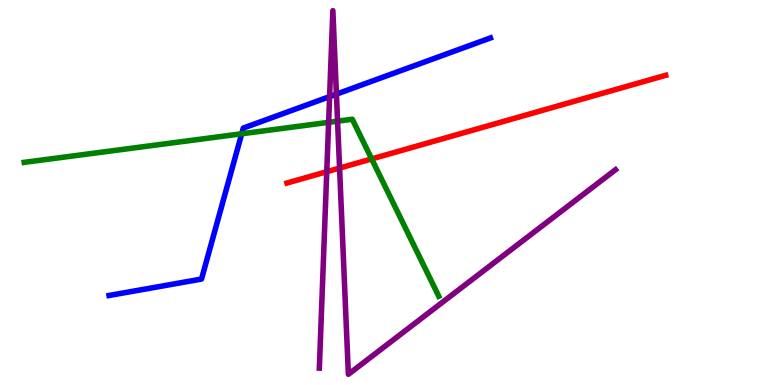[{'lines': ['blue', 'red'], 'intersections': []}, {'lines': ['green', 'red'], 'intersections': [{'x': 4.8, 'y': 5.87}]}, {'lines': ['purple', 'red'], 'intersections': [{'x': 4.22, 'y': 5.54}, {'x': 4.38, 'y': 5.63}]}, {'lines': ['blue', 'green'], 'intersections': [{'x': 3.12, 'y': 6.53}]}, {'lines': ['blue', 'purple'], 'intersections': [{'x': 4.25, 'y': 7.49}, {'x': 4.34, 'y': 7.55}]}, {'lines': ['green', 'purple'], 'intersections': [{'x': 4.24, 'y': 6.82}, {'x': 4.36, 'y': 6.85}]}]